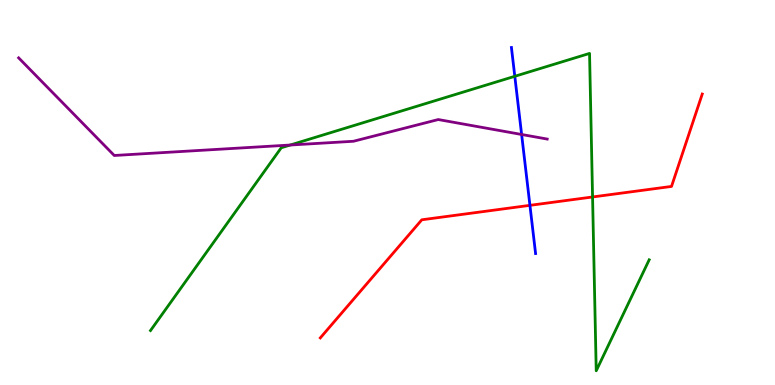[{'lines': ['blue', 'red'], 'intersections': [{'x': 6.84, 'y': 4.67}]}, {'lines': ['green', 'red'], 'intersections': [{'x': 7.65, 'y': 4.88}]}, {'lines': ['purple', 'red'], 'intersections': []}, {'lines': ['blue', 'green'], 'intersections': [{'x': 6.64, 'y': 8.02}]}, {'lines': ['blue', 'purple'], 'intersections': [{'x': 6.73, 'y': 6.51}]}, {'lines': ['green', 'purple'], 'intersections': [{'x': 3.74, 'y': 6.23}]}]